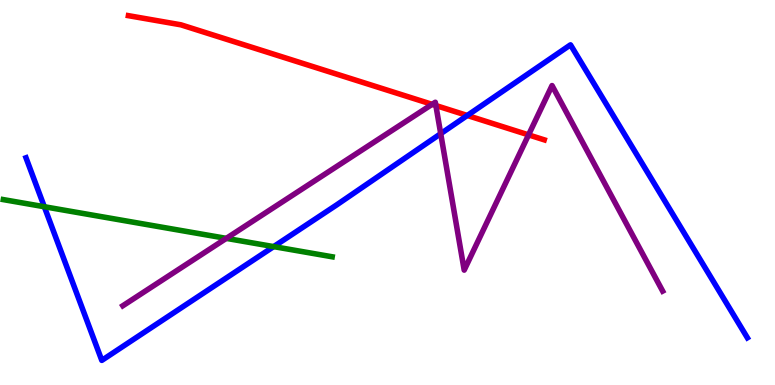[{'lines': ['blue', 'red'], 'intersections': [{'x': 6.03, 'y': 7.0}]}, {'lines': ['green', 'red'], 'intersections': []}, {'lines': ['purple', 'red'], 'intersections': [{'x': 5.58, 'y': 7.29}, {'x': 5.62, 'y': 7.26}, {'x': 6.82, 'y': 6.5}]}, {'lines': ['blue', 'green'], 'intersections': [{'x': 0.572, 'y': 4.63}, {'x': 3.53, 'y': 3.59}]}, {'lines': ['blue', 'purple'], 'intersections': [{'x': 5.69, 'y': 6.53}]}, {'lines': ['green', 'purple'], 'intersections': [{'x': 2.92, 'y': 3.81}]}]